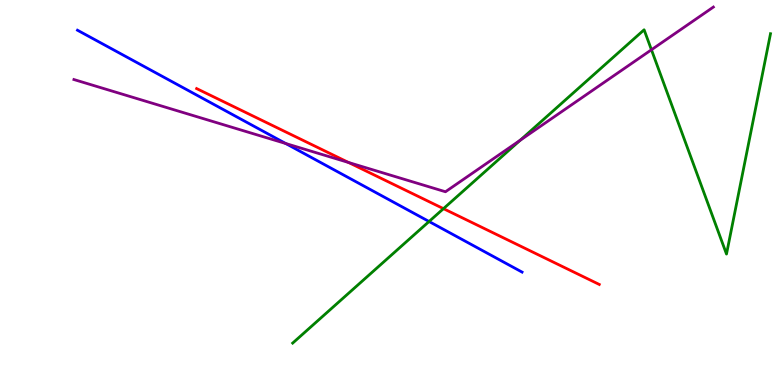[{'lines': ['blue', 'red'], 'intersections': []}, {'lines': ['green', 'red'], 'intersections': [{'x': 5.72, 'y': 4.58}]}, {'lines': ['purple', 'red'], 'intersections': [{'x': 4.5, 'y': 5.78}]}, {'lines': ['blue', 'green'], 'intersections': [{'x': 5.54, 'y': 4.25}]}, {'lines': ['blue', 'purple'], 'intersections': [{'x': 3.69, 'y': 6.27}]}, {'lines': ['green', 'purple'], 'intersections': [{'x': 6.71, 'y': 6.36}, {'x': 8.41, 'y': 8.71}]}]